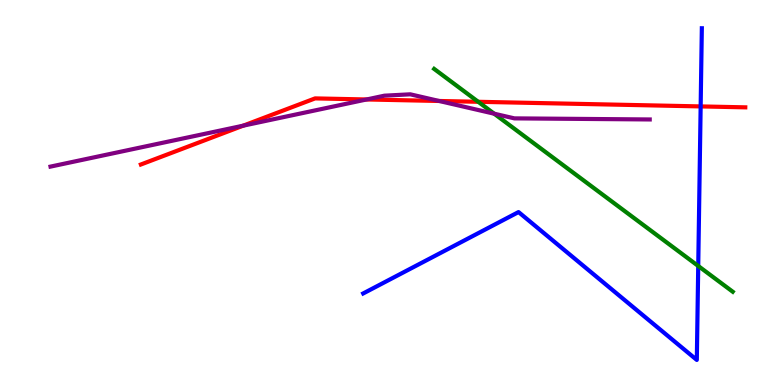[{'lines': ['blue', 'red'], 'intersections': [{'x': 9.04, 'y': 7.24}]}, {'lines': ['green', 'red'], 'intersections': [{'x': 6.17, 'y': 7.36}]}, {'lines': ['purple', 'red'], 'intersections': [{'x': 3.14, 'y': 6.74}, {'x': 4.73, 'y': 7.42}, {'x': 5.67, 'y': 7.38}]}, {'lines': ['blue', 'green'], 'intersections': [{'x': 9.01, 'y': 3.09}]}, {'lines': ['blue', 'purple'], 'intersections': []}, {'lines': ['green', 'purple'], 'intersections': [{'x': 6.38, 'y': 7.05}]}]